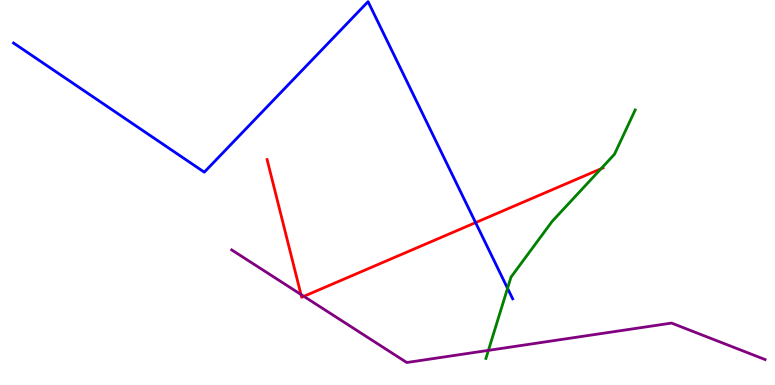[{'lines': ['blue', 'red'], 'intersections': [{'x': 6.14, 'y': 4.22}]}, {'lines': ['green', 'red'], 'intersections': [{'x': 7.75, 'y': 5.62}]}, {'lines': ['purple', 'red'], 'intersections': [{'x': 3.88, 'y': 2.35}, {'x': 3.92, 'y': 2.3}]}, {'lines': ['blue', 'green'], 'intersections': [{'x': 6.55, 'y': 2.51}]}, {'lines': ['blue', 'purple'], 'intersections': []}, {'lines': ['green', 'purple'], 'intersections': [{'x': 6.3, 'y': 0.9}]}]